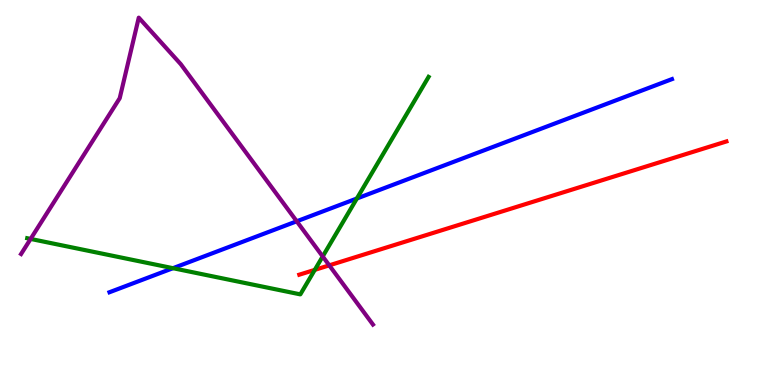[{'lines': ['blue', 'red'], 'intersections': []}, {'lines': ['green', 'red'], 'intersections': [{'x': 4.06, 'y': 2.99}]}, {'lines': ['purple', 'red'], 'intersections': [{'x': 4.25, 'y': 3.11}]}, {'lines': ['blue', 'green'], 'intersections': [{'x': 2.23, 'y': 3.03}, {'x': 4.6, 'y': 4.84}]}, {'lines': ['blue', 'purple'], 'intersections': [{'x': 3.83, 'y': 4.25}]}, {'lines': ['green', 'purple'], 'intersections': [{'x': 0.395, 'y': 3.79}, {'x': 4.16, 'y': 3.34}]}]